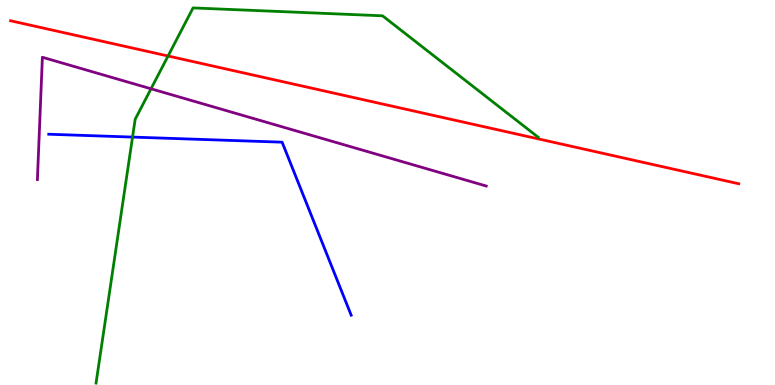[{'lines': ['blue', 'red'], 'intersections': []}, {'lines': ['green', 'red'], 'intersections': [{'x': 2.17, 'y': 8.55}]}, {'lines': ['purple', 'red'], 'intersections': []}, {'lines': ['blue', 'green'], 'intersections': [{'x': 1.71, 'y': 6.44}]}, {'lines': ['blue', 'purple'], 'intersections': []}, {'lines': ['green', 'purple'], 'intersections': [{'x': 1.95, 'y': 7.69}]}]